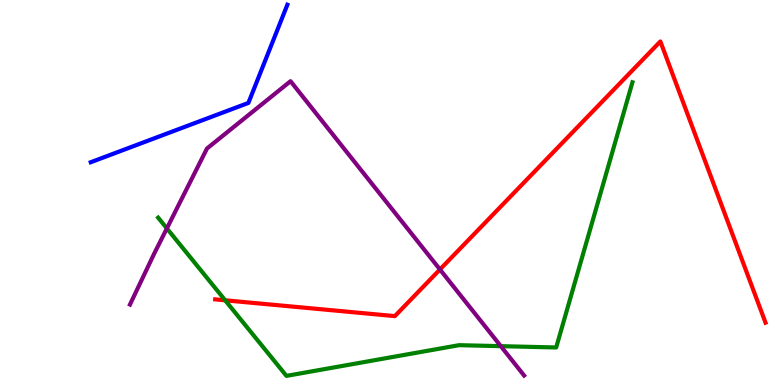[{'lines': ['blue', 'red'], 'intersections': []}, {'lines': ['green', 'red'], 'intersections': [{'x': 2.91, 'y': 2.2}]}, {'lines': ['purple', 'red'], 'intersections': [{'x': 5.68, 'y': 3.0}]}, {'lines': ['blue', 'green'], 'intersections': []}, {'lines': ['blue', 'purple'], 'intersections': []}, {'lines': ['green', 'purple'], 'intersections': [{'x': 2.15, 'y': 4.07}, {'x': 6.46, 'y': 1.01}]}]